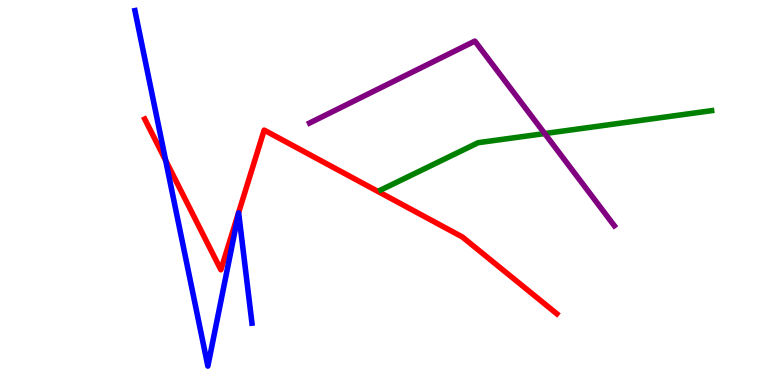[{'lines': ['blue', 'red'], 'intersections': [{'x': 2.14, 'y': 5.83}]}, {'lines': ['green', 'red'], 'intersections': []}, {'lines': ['purple', 'red'], 'intersections': []}, {'lines': ['blue', 'green'], 'intersections': []}, {'lines': ['blue', 'purple'], 'intersections': []}, {'lines': ['green', 'purple'], 'intersections': [{'x': 7.03, 'y': 6.53}]}]